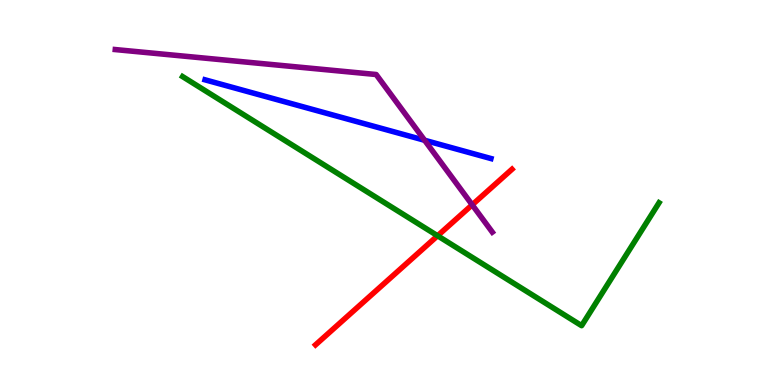[{'lines': ['blue', 'red'], 'intersections': []}, {'lines': ['green', 'red'], 'intersections': [{'x': 5.65, 'y': 3.88}]}, {'lines': ['purple', 'red'], 'intersections': [{'x': 6.09, 'y': 4.68}]}, {'lines': ['blue', 'green'], 'intersections': []}, {'lines': ['blue', 'purple'], 'intersections': [{'x': 5.48, 'y': 6.36}]}, {'lines': ['green', 'purple'], 'intersections': []}]